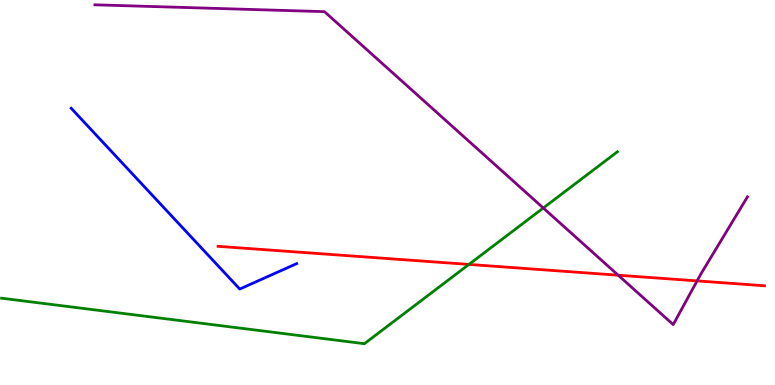[{'lines': ['blue', 'red'], 'intersections': []}, {'lines': ['green', 'red'], 'intersections': [{'x': 6.05, 'y': 3.13}]}, {'lines': ['purple', 'red'], 'intersections': [{'x': 7.98, 'y': 2.85}, {'x': 8.99, 'y': 2.7}]}, {'lines': ['blue', 'green'], 'intersections': []}, {'lines': ['blue', 'purple'], 'intersections': []}, {'lines': ['green', 'purple'], 'intersections': [{'x': 7.01, 'y': 4.6}]}]